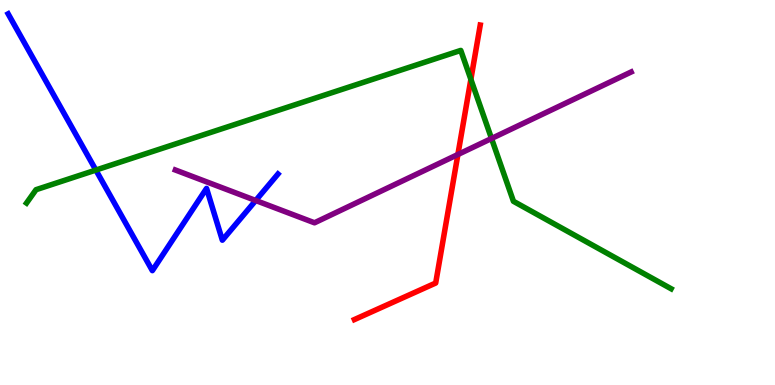[{'lines': ['blue', 'red'], 'intersections': []}, {'lines': ['green', 'red'], 'intersections': [{'x': 6.08, 'y': 7.94}]}, {'lines': ['purple', 'red'], 'intersections': [{'x': 5.91, 'y': 5.99}]}, {'lines': ['blue', 'green'], 'intersections': [{'x': 1.24, 'y': 5.58}]}, {'lines': ['blue', 'purple'], 'intersections': [{'x': 3.3, 'y': 4.79}]}, {'lines': ['green', 'purple'], 'intersections': [{'x': 6.34, 'y': 6.4}]}]